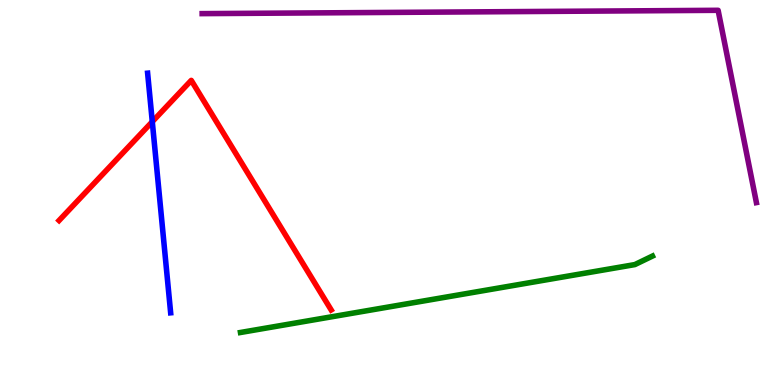[{'lines': ['blue', 'red'], 'intersections': [{'x': 1.97, 'y': 6.84}]}, {'lines': ['green', 'red'], 'intersections': []}, {'lines': ['purple', 'red'], 'intersections': []}, {'lines': ['blue', 'green'], 'intersections': []}, {'lines': ['blue', 'purple'], 'intersections': []}, {'lines': ['green', 'purple'], 'intersections': []}]